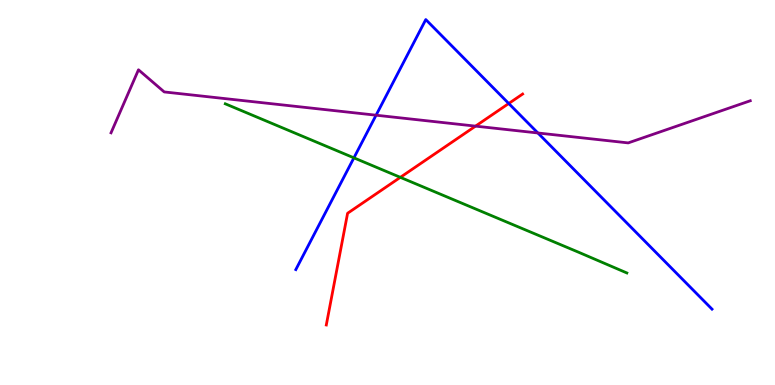[{'lines': ['blue', 'red'], 'intersections': [{'x': 6.56, 'y': 7.31}]}, {'lines': ['green', 'red'], 'intersections': [{'x': 5.17, 'y': 5.39}]}, {'lines': ['purple', 'red'], 'intersections': [{'x': 6.14, 'y': 6.72}]}, {'lines': ['blue', 'green'], 'intersections': [{'x': 4.57, 'y': 5.9}]}, {'lines': ['blue', 'purple'], 'intersections': [{'x': 4.85, 'y': 7.01}, {'x': 6.94, 'y': 6.55}]}, {'lines': ['green', 'purple'], 'intersections': []}]